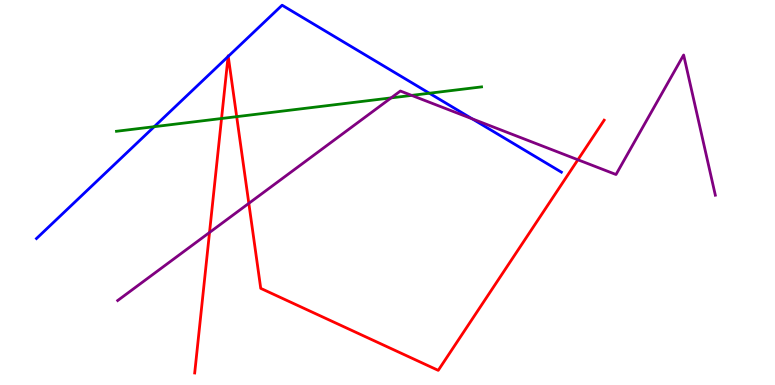[{'lines': ['blue', 'red'], 'intersections': [{'x': 2.94, 'y': 8.53}, {'x': 2.95, 'y': 8.54}]}, {'lines': ['green', 'red'], 'intersections': [{'x': 2.86, 'y': 6.92}, {'x': 3.05, 'y': 6.97}]}, {'lines': ['purple', 'red'], 'intersections': [{'x': 2.7, 'y': 3.96}, {'x': 3.21, 'y': 4.72}, {'x': 7.46, 'y': 5.85}]}, {'lines': ['blue', 'green'], 'intersections': [{'x': 1.99, 'y': 6.71}, {'x': 5.54, 'y': 7.58}]}, {'lines': ['blue', 'purple'], 'intersections': [{'x': 6.09, 'y': 6.91}]}, {'lines': ['green', 'purple'], 'intersections': [{'x': 5.05, 'y': 7.46}, {'x': 5.31, 'y': 7.52}]}]